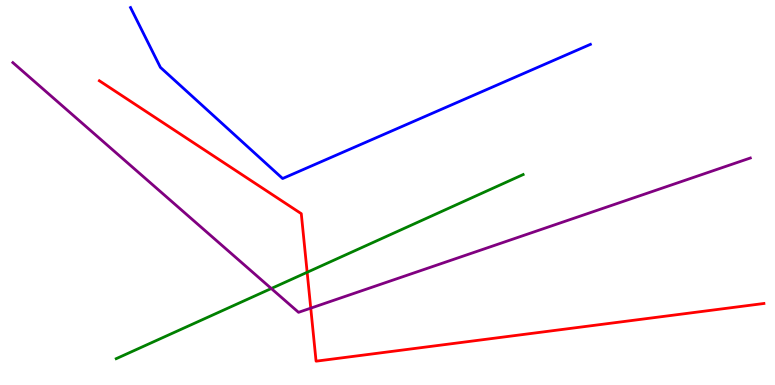[{'lines': ['blue', 'red'], 'intersections': []}, {'lines': ['green', 'red'], 'intersections': [{'x': 3.96, 'y': 2.93}]}, {'lines': ['purple', 'red'], 'intersections': [{'x': 4.01, 'y': 2.0}]}, {'lines': ['blue', 'green'], 'intersections': []}, {'lines': ['blue', 'purple'], 'intersections': []}, {'lines': ['green', 'purple'], 'intersections': [{'x': 3.5, 'y': 2.51}]}]